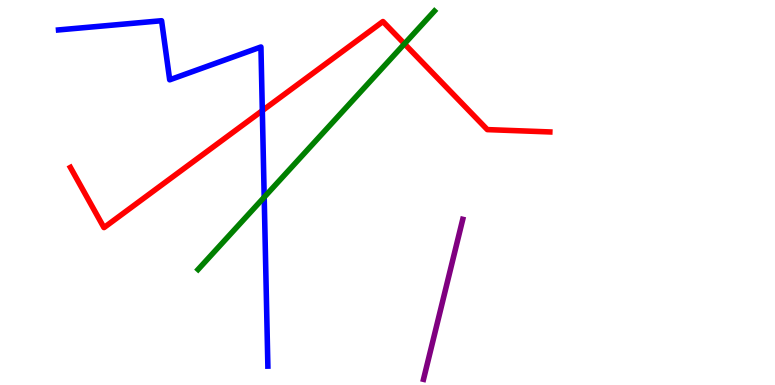[{'lines': ['blue', 'red'], 'intersections': [{'x': 3.38, 'y': 7.13}]}, {'lines': ['green', 'red'], 'intersections': [{'x': 5.22, 'y': 8.86}]}, {'lines': ['purple', 'red'], 'intersections': []}, {'lines': ['blue', 'green'], 'intersections': [{'x': 3.41, 'y': 4.88}]}, {'lines': ['blue', 'purple'], 'intersections': []}, {'lines': ['green', 'purple'], 'intersections': []}]